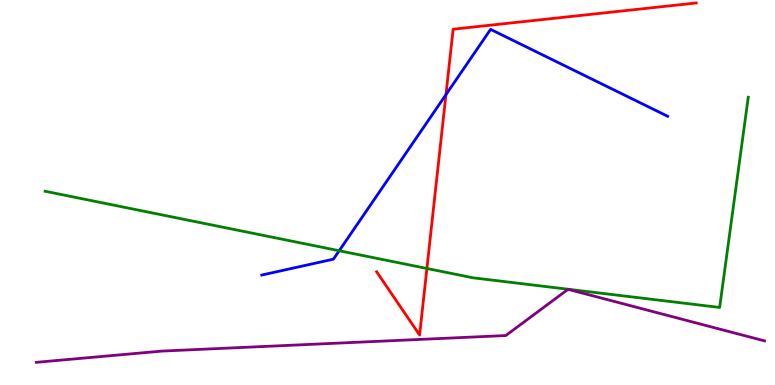[{'lines': ['blue', 'red'], 'intersections': [{'x': 5.75, 'y': 7.54}]}, {'lines': ['green', 'red'], 'intersections': [{'x': 5.51, 'y': 3.03}]}, {'lines': ['purple', 'red'], 'intersections': []}, {'lines': ['blue', 'green'], 'intersections': [{'x': 4.38, 'y': 3.49}]}, {'lines': ['blue', 'purple'], 'intersections': []}, {'lines': ['green', 'purple'], 'intersections': []}]